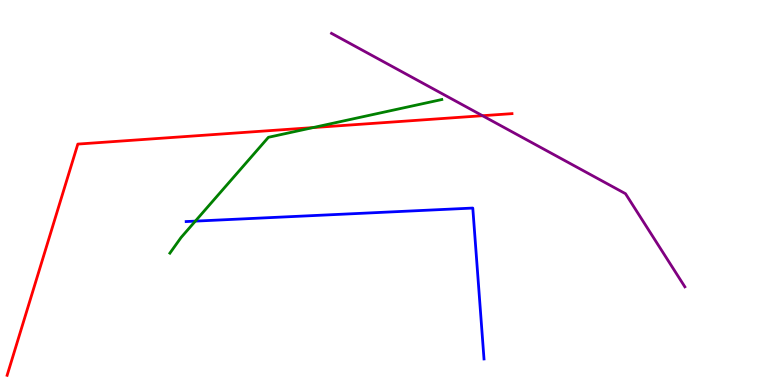[{'lines': ['blue', 'red'], 'intersections': []}, {'lines': ['green', 'red'], 'intersections': [{'x': 4.04, 'y': 6.69}]}, {'lines': ['purple', 'red'], 'intersections': [{'x': 6.23, 'y': 6.99}]}, {'lines': ['blue', 'green'], 'intersections': [{'x': 2.52, 'y': 4.26}]}, {'lines': ['blue', 'purple'], 'intersections': []}, {'lines': ['green', 'purple'], 'intersections': []}]